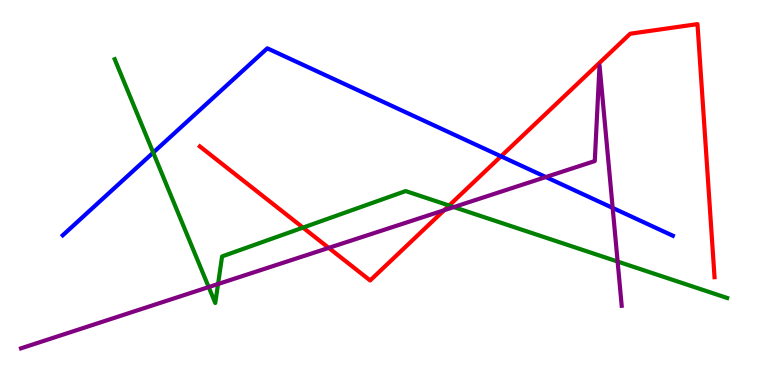[{'lines': ['blue', 'red'], 'intersections': [{'x': 6.46, 'y': 5.94}]}, {'lines': ['green', 'red'], 'intersections': [{'x': 3.91, 'y': 4.09}, {'x': 5.8, 'y': 4.66}]}, {'lines': ['purple', 'red'], 'intersections': [{'x': 4.24, 'y': 3.56}, {'x': 5.73, 'y': 4.54}]}, {'lines': ['blue', 'green'], 'intersections': [{'x': 1.98, 'y': 6.04}]}, {'lines': ['blue', 'purple'], 'intersections': [{'x': 7.04, 'y': 5.4}, {'x': 7.91, 'y': 4.6}]}, {'lines': ['green', 'purple'], 'intersections': [{'x': 2.69, 'y': 2.54}, {'x': 2.81, 'y': 2.62}, {'x': 5.86, 'y': 4.62}, {'x': 7.97, 'y': 3.21}]}]